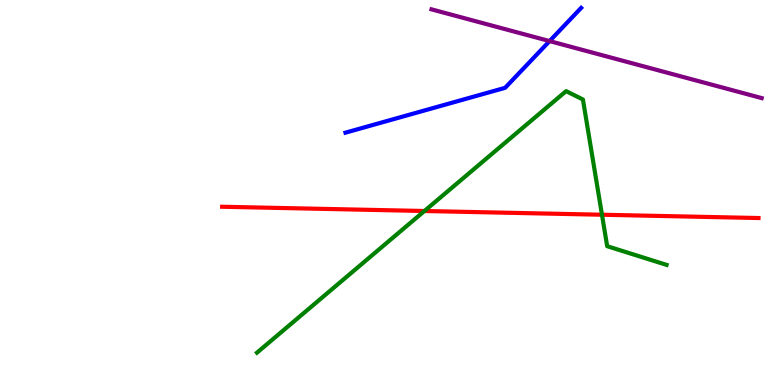[{'lines': ['blue', 'red'], 'intersections': []}, {'lines': ['green', 'red'], 'intersections': [{'x': 5.48, 'y': 4.52}, {'x': 7.77, 'y': 4.42}]}, {'lines': ['purple', 'red'], 'intersections': []}, {'lines': ['blue', 'green'], 'intersections': []}, {'lines': ['blue', 'purple'], 'intersections': [{'x': 7.09, 'y': 8.93}]}, {'lines': ['green', 'purple'], 'intersections': []}]